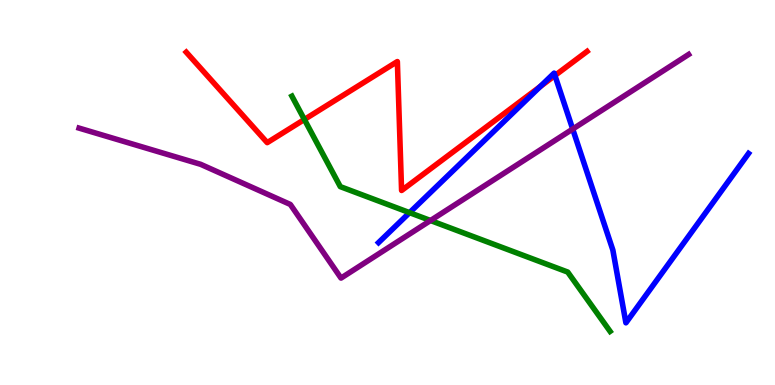[{'lines': ['blue', 'red'], 'intersections': [{'x': 6.97, 'y': 7.75}, {'x': 7.16, 'y': 8.04}]}, {'lines': ['green', 'red'], 'intersections': [{'x': 3.93, 'y': 6.9}]}, {'lines': ['purple', 'red'], 'intersections': []}, {'lines': ['blue', 'green'], 'intersections': [{'x': 5.28, 'y': 4.48}]}, {'lines': ['blue', 'purple'], 'intersections': [{'x': 7.39, 'y': 6.65}]}, {'lines': ['green', 'purple'], 'intersections': [{'x': 5.55, 'y': 4.27}]}]